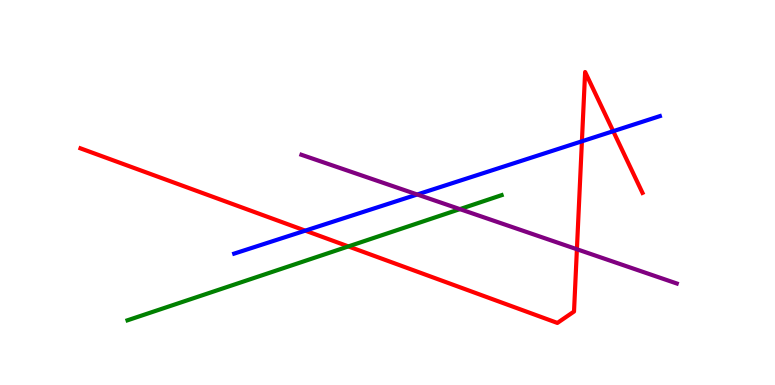[{'lines': ['blue', 'red'], 'intersections': [{'x': 3.94, 'y': 4.01}, {'x': 7.51, 'y': 6.33}, {'x': 7.91, 'y': 6.59}]}, {'lines': ['green', 'red'], 'intersections': [{'x': 4.5, 'y': 3.6}]}, {'lines': ['purple', 'red'], 'intersections': [{'x': 7.44, 'y': 3.53}]}, {'lines': ['blue', 'green'], 'intersections': []}, {'lines': ['blue', 'purple'], 'intersections': [{'x': 5.38, 'y': 4.95}]}, {'lines': ['green', 'purple'], 'intersections': [{'x': 5.93, 'y': 4.57}]}]